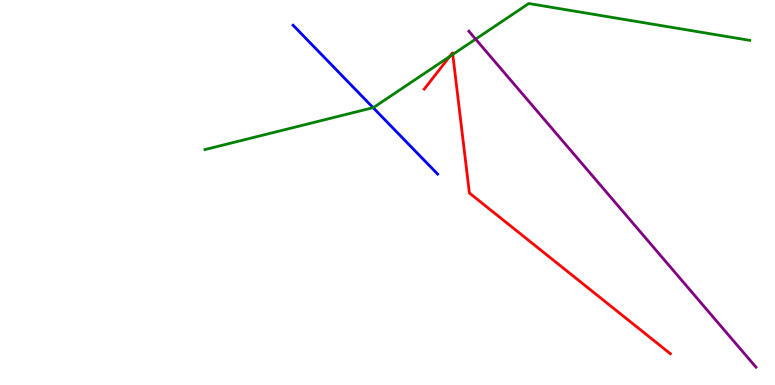[{'lines': ['blue', 'red'], 'intersections': []}, {'lines': ['green', 'red'], 'intersections': [{'x': 5.8, 'y': 8.53}, {'x': 5.84, 'y': 8.59}]}, {'lines': ['purple', 'red'], 'intersections': []}, {'lines': ['blue', 'green'], 'intersections': [{'x': 4.81, 'y': 7.2}]}, {'lines': ['blue', 'purple'], 'intersections': []}, {'lines': ['green', 'purple'], 'intersections': [{'x': 6.14, 'y': 8.98}]}]